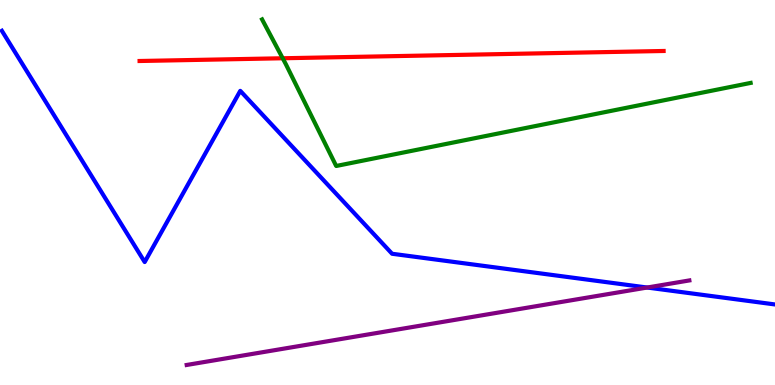[{'lines': ['blue', 'red'], 'intersections': []}, {'lines': ['green', 'red'], 'intersections': [{'x': 3.65, 'y': 8.49}]}, {'lines': ['purple', 'red'], 'intersections': []}, {'lines': ['blue', 'green'], 'intersections': []}, {'lines': ['blue', 'purple'], 'intersections': [{'x': 8.35, 'y': 2.53}]}, {'lines': ['green', 'purple'], 'intersections': []}]